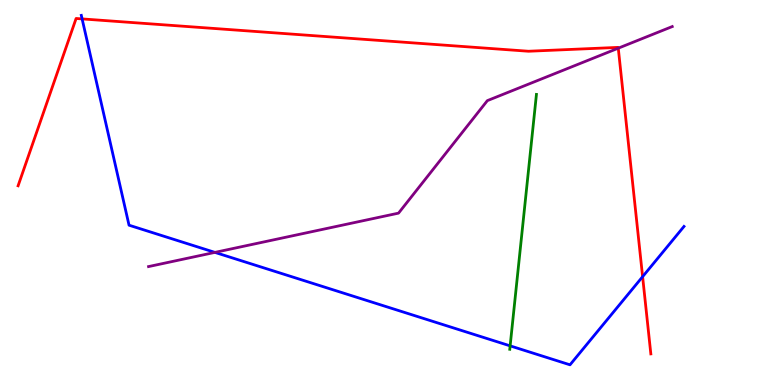[{'lines': ['blue', 'red'], 'intersections': [{'x': 1.06, 'y': 9.51}, {'x': 8.29, 'y': 2.81}]}, {'lines': ['green', 'red'], 'intersections': []}, {'lines': ['purple', 'red'], 'intersections': [{'x': 7.98, 'y': 8.75}]}, {'lines': ['blue', 'green'], 'intersections': [{'x': 6.58, 'y': 1.02}]}, {'lines': ['blue', 'purple'], 'intersections': [{'x': 2.77, 'y': 3.44}]}, {'lines': ['green', 'purple'], 'intersections': []}]